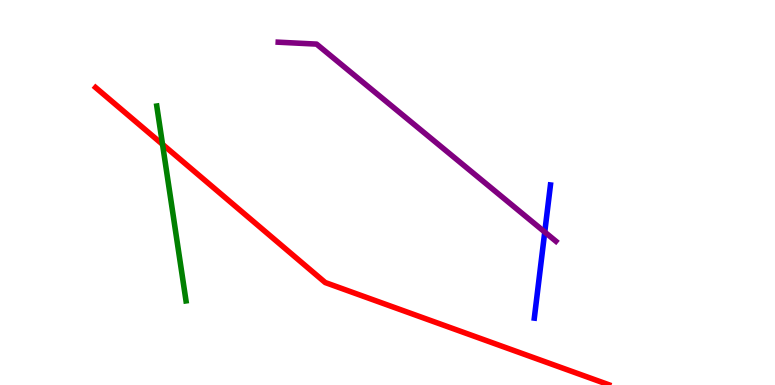[{'lines': ['blue', 'red'], 'intersections': []}, {'lines': ['green', 'red'], 'intersections': [{'x': 2.1, 'y': 6.25}]}, {'lines': ['purple', 'red'], 'intersections': []}, {'lines': ['blue', 'green'], 'intersections': []}, {'lines': ['blue', 'purple'], 'intersections': [{'x': 7.03, 'y': 3.97}]}, {'lines': ['green', 'purple'], 'intersections': []}]